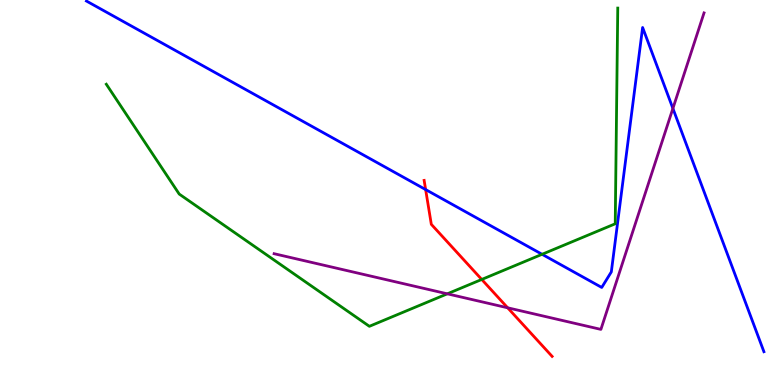[{'lines': ['blue', 'red'], 'intersections': [{'x': 5.49, 'y': 5.08}]}, {'lines': ['green', 'red'], 'intersections': [{'x': 6.22, 'y': 2.74}]}, {'lines': ['purple', 'red'], 'intersections': [{'x': 6.55, 'y': 2.01}]}, {'lines': ['blue', 'green'], 'intersections': [{'x': 6.99, 'y': 3.39}]}, {'lines': ['blue', 'purple'], 'intersections': [{'x': 8.68, 'y': 7.18}]}, {'lines': ['green', 'purple'], 'intersections': [{'x': 5.77, 'y': 2.37}]}]